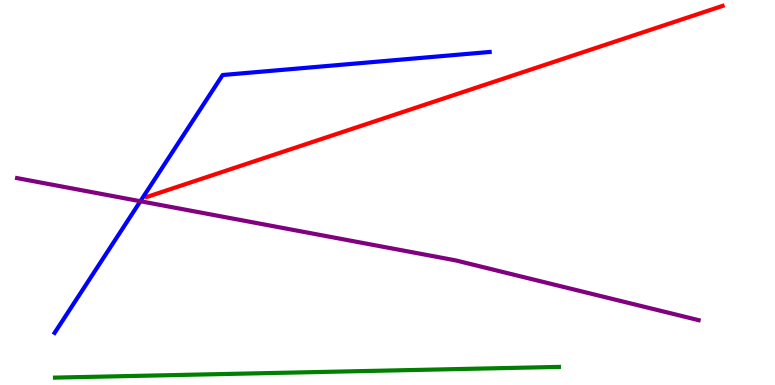[{'lines': ['blue', 'red'], 'intersections': []}, {'lines': ['green', 'red'], 'intersections': []}, {'lines': ['purple', 'red'], 'intersections': []}, {'lines': ['blue', 'green'], 'intersections': []}, {'lines': ['blue', 'purple'], 'intersections': [{'x': 1.81, 'y': 4.77}]}, {'lines': ['green', 'purple'], 'intersections': []}]